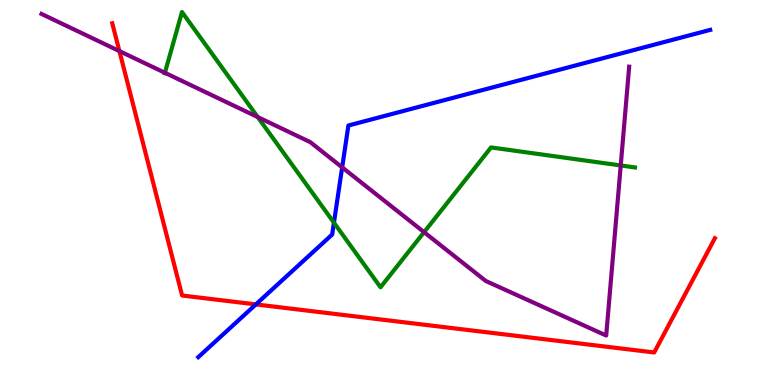[{'lines': ['blue', 'red'], 'intersections': [{'x': 3.3, 'y': 2.09}]}, {'lines': ['green', 'red'], 'intersections': []}, {'lines': ['purple', 'red'], 'intersections': [{'x': 1.54, 'y': 8.67}]}, {'lines': ['blue', 'green'], 'intersections': [{'x': 4.31, 'y': 4.22}]}, {'lines': ['blue', 'purple'], 'intersections': [{'x': 4.42, 'y': 5.65}]}, {'lines': ['green', 'purple'], 'intersections': [{'x': 2.13, 'y': 8.11}, {'x': 3.33, 'y': 6.96}, {'x': 5.47, 'y': 3.97}, {'x': 8.01, 'y': 5.7}]}]